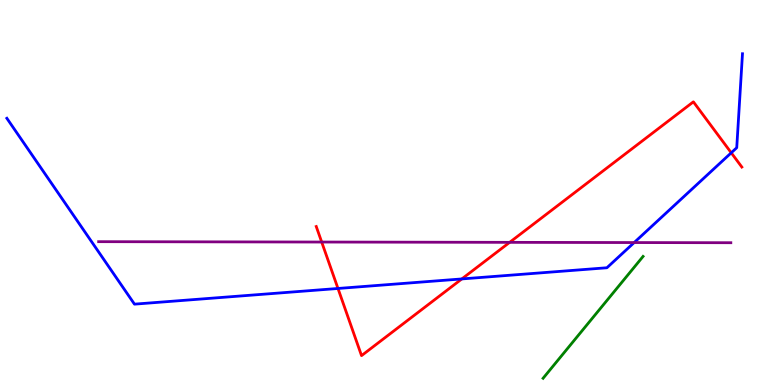[{'lines': ['blue', 'red'], 'intersections': [{'x': 4.36, 'y': 2.51}, {'x': 5.96, 'y': 2.75}, {'x': 9.44, 'y': 6.03}]}, {'lines': ['green', 'red'], 'intersections': []}, {'lines': ['purple', 'red'], 'intersections': [{'x': 4.15, 'y': 3.71}, {'x': 6.58, 'y': 3.71}]}, {'lines': ['blue', 'green'], 'intersections': []}, {'lines': ['blue', 'purple'], 'intersections': [{'x': 8.18, 'y': 3.7}]}, {'lines': ['green', 'purple'], 'intersections': []}]